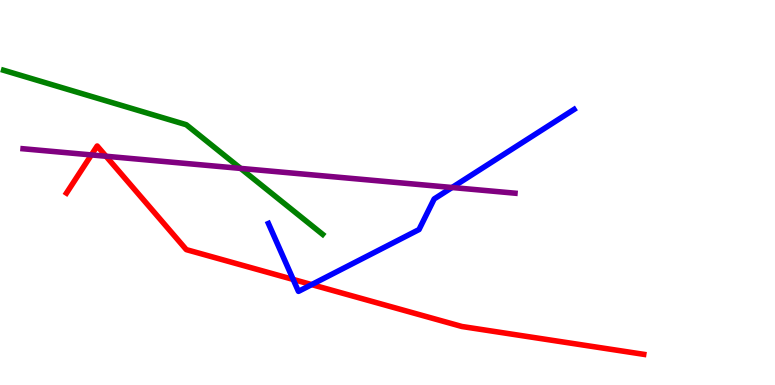[{'lines': ['blue', 'red'], 'intersections': [{'x': 3.78, 'y': 2.74}, {'x': 4.02, 'y': 2.61}]}, {'lines': ['green', 'red'], 'intersections': []}, {'lines': ['purple', 'red'], 'intersections': [{'x': 1.18, 'y': 5.98}, {'x': 1.37, 'y': 5.94}]}, {'lines': ['blue', 'green'], 'intersections': []}, {'lines': ['blue', 'purple'], 'intersections': [{'x': 5.83, 'y': 5.13}]}, {'lines': ['green', 'purple'], 'intersections': [{'x': 3.1, 'y': 5.63}]}]